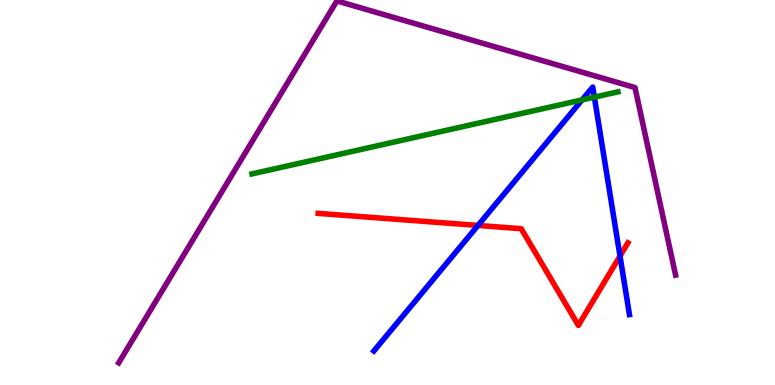[{'lines': ['blue', 'red'], 'intersections': [{'x': 6.17, 'y': 4.14}, {'x': 8.0, 'y': 3.35}]}, {'lines': ['green', 'red'], 'intersections': []}, {'lines': ['purple', 'red'], 'intersections': []}, {'lines': ['blue', 'green'], 'intersections': [{'x': 7.51, 'y': 7.41}, {'x': 7.67, 'y': 7.48}]}, {'lines': ['blue', 'purple'], 'intersections': []}, {'lines': ['green', 'purple'], 'intersections': []}]